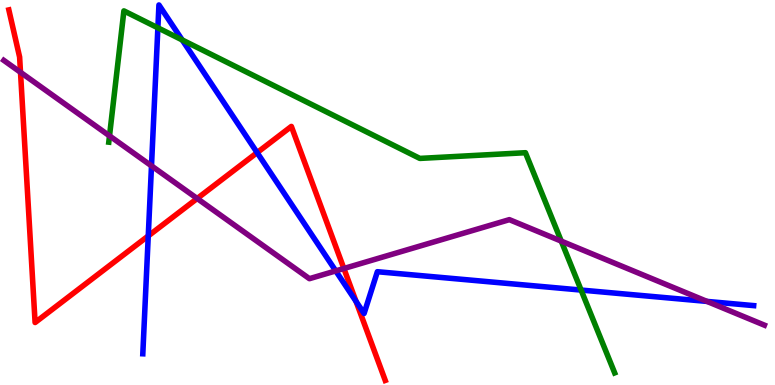[{'lines': ['blue', 'red'], 'intersections': [{'x': 1.91, 'y': 3.87}, {'x': 3.32, 'y': 6.04}, {'x': 4.59, 'y': 2.17}]}, {'lines': ['green', 'red'], 'intersections': []}, {'lines': ['purple', 'red'], 'intersections': [{'x': 0.265, 'y': 8.12}, {'x': 2.54, 'y': 4.84}, {'x': 4.44, 'y': 3.03}]}, {'lines': ['blue', 'green'], 'intersections': [{'x': 2.04, 'y': 9.28}, {'x': 2.35, 'y': 8.96}, {'x': 7.5, 'y': 2.47}]}, {'lines': ['blue', 'purple'], 'intersections': [{'x': 1.95, 'y': 5.69}, {'x': 4.33, 'y': 2.96}, {'x': 9.12, 'y': 2.17}]}, {'lines': ['green', 'purple'], 'intersections': [{'x': 1.41, 'y': 6.47}, {'x': 7.24, 'y': 3.74}]}]